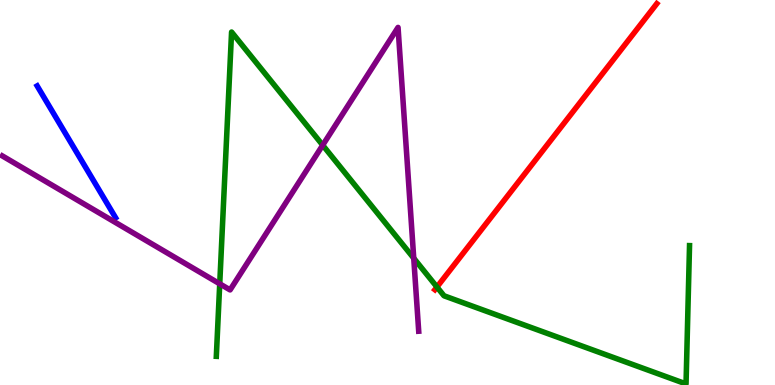[{'lines': ['blue', 'red'], 'intersections': []}, {'lines': ['green', 'red'], 'intersections': [{'x': 5.64, 'y': 2.55}]}, {'lines': ['purple', 'red'], 'intersections': []}, {'lines': ['blue', 'green'], 'intersections': []}, {'lines': ['blue', 'purple'], 'intersections': []}, {'lines': ['green', 'purple'], 'intersections': [{'x': 2.84, 'y': 2.63}, {'x': 4.16, 'y': 6.23}, {'x': 5.34, 'y': 3.29}]}]